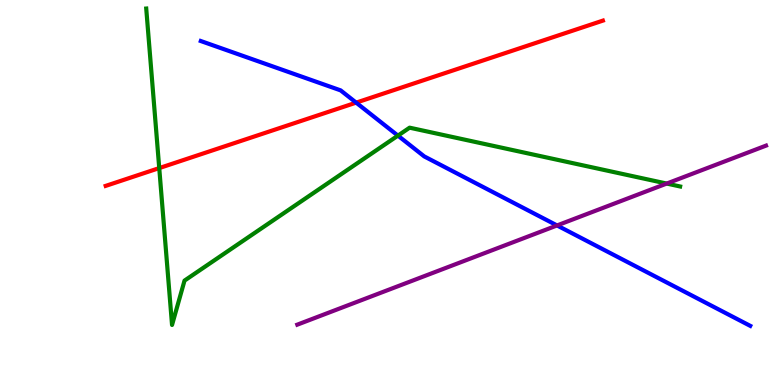[{'lines': ['blue', 'red'], 'intersections': [{'x': 4.6, 'y': 7.33}]}, {'lines': ['green', 'red'], 'intersections': [{'x': 2.05, 'y': 5.63}]}, {'lines': ['purple', 'red'], 'intersections': []}, {'lines': ['blue', 'green'], 'intersections': [{'x': 5.13, 'y': 6.48}]}, {'lines': ['blue', 'purple'], 'intersections': [{'x': 7.19, 'y': 4.14}]}, {'lines': ['green', 'purple'], 'intersections': [{'x': 8.6, 'y': 5.23}]}]